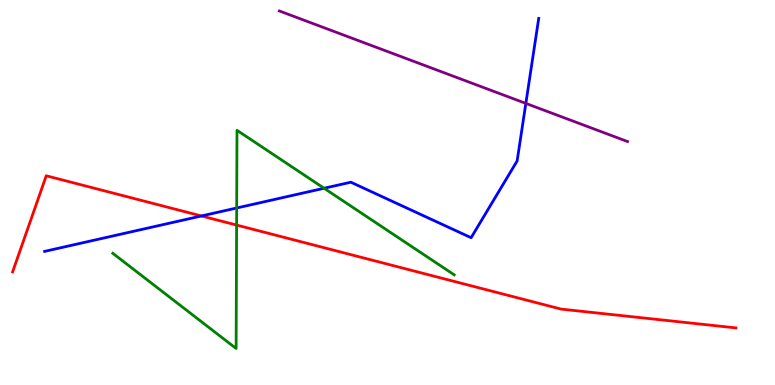[{'lines': ['blue', 'red'], 'intersections': [{'x': 2.6, 'y': 4.39}]}, {'lines': ['green', 'red'], 'intersections': [{'x': 3.05, 'y': 4.15}]}, {'lines': ['purple', 'red'], 'intersections': []}, {'lines': ['blue', 'green'], 'intersections': [{'x': 3.05, 'y': 4.6}, {'x': 4.18, 'y': 5.11}]}, {'lines': ['blue', 'purple'], 'intersections': [{'x': 6.79, 'y': 7.31}]}, {'lines': ['green', 'purple'], 'intersections': []}]